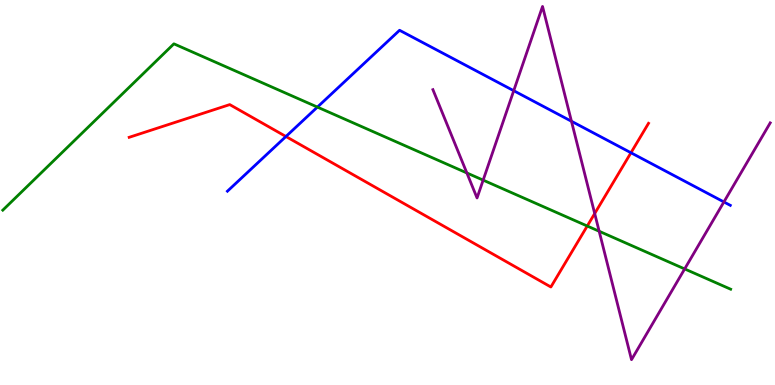[{'lines': ['blue', 'red'], 'intersections': [{'x': 3.69, 'y': 6.45}, {'x': 8.14, 'y': 6.03}]}, {'lines': ['green', 'red'], 'intersections': [{'x': 7.58, 'y': 4.13}]}, {'lines': ['purple', 'red'], 'intersections': [{'x': 7.67, 'y': 4.45}]}, {'lines': ['blue', 'green'], 'intersections': [{'x': 4.1, 'y': 7.22}]}, {'lines': ['blue', 'purple'], 'intersections': [{'x': 6.63, 'y': 7.64}, {'x': 7.37, 'y': 6.85}, {'x': 9.34, 'y': 4.75}]}, {'lines': ['green', 'purple'], 'intersections': [{'x': 6.02, 'y': 5.51}, {'x': 6.23, 'y': 5.32}, {'x': 7.73, 'y': 3.99}, {'x': 8.83, 'y': 3.01}]}]